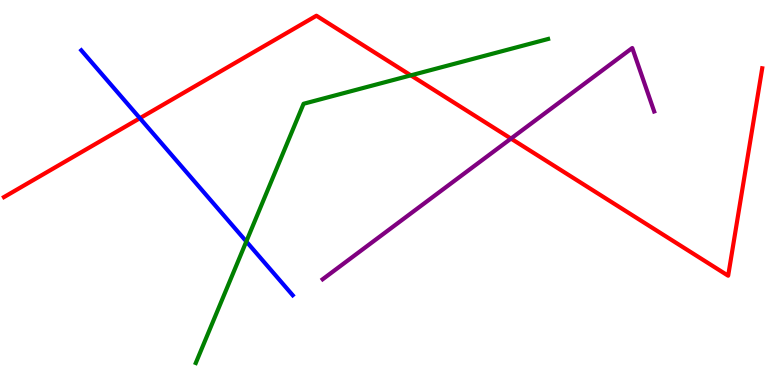[{'lines': ['blue', 'red'], 'intersections': [{'x': 1.81, 'y': 6.93}]}, {'lines': ['green', 'red'], 'intersections': [{'x': 5.3, 'y': 8.04}]}, {'lines': ['purple', 'red'], 'intersections': [{'x': 6.59, 'y': 6.4}]}, {'lines': ['blue', 'green'], 'intersections': [{'x': 3.18, 'y': 3.73}]}, {'lines': ['blue', 'purple'], 'intersections': []}, {'lines': ['green', 'purple'], 'intersections': []}]